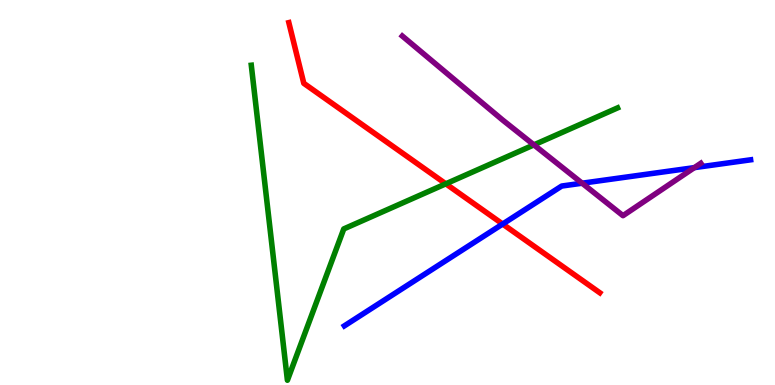[{'lines': ['blue', 'red'], 'intersections': [{'x': 6.49, 'y': 4.18}]}, {'lines': ['green', 'red'], 'intersections': [{'x': 5.75, 'y': 5.23}]}, {'lines': ['purple', 'red'], 'intersections': []}, {'lines': ['blue', 'green'], 'intersections': []}, {'lines': ['blue', 'purple'], 'intersections': [{'x': 7.51, 'y': 5.24}, {'x': 8.96, 'y': 5.65}]}, {'lines': ['green', 'purple'], 'intersections': [{'x': 6.89, 'y': 6.24}]}]